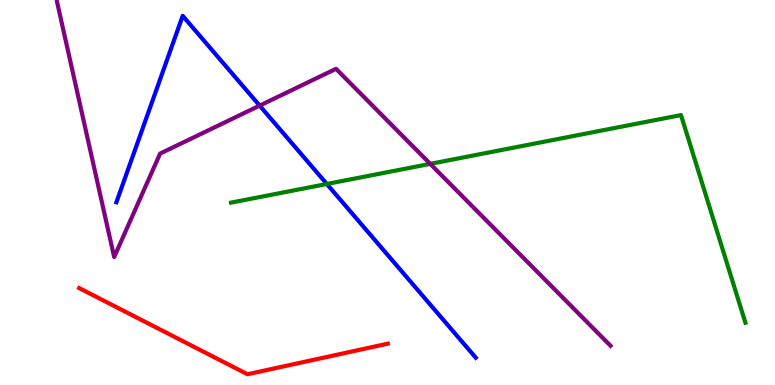[{'lines': ['blue', 'red'], 'intersections': []}, {'lines': ['green', 'red'], 'intersections': []}, {'lines': ['purple', 'red'], 'intersections': []}, {'lines': ['blue', 'green'], 'intersections': [{'x': 4.22, 'y': 5.22}]}, {'lines': ['blue', 'purple'], 'intersections': [{'x': 3.35, 'y': 7.26}]}, {'lines': ['green', 'purple'], 'intersections': [{'x': 5.55, 'y': 5.74}]}]